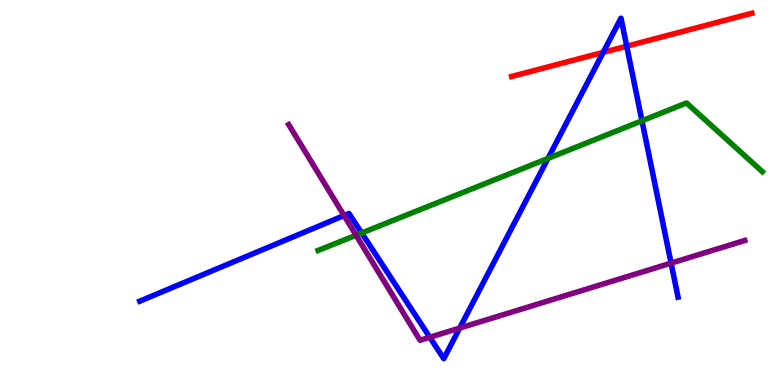[{'lines': ['blue', 'red'], 'intersections': [{'x': 7.78, 'y': 8.64}, {'x': 8.09, 'y': 8.8}]}, {'lines': ['green', 'red'], 'intersections': []}, {'lines': ['purple', 'red'], 'intersections': []}, {'lines': ['blue', 'green'], 'intersections': [{'x': 4.67, 'y': 3.95}, {'x': 7.07, 'y': 5.89}, {'x': 8.28, 'y': 6.86}]}, {'lines': ['blue', 'purple'], 'intersections': [{'x': 4.44, 'y': 4.4}, {'x': 5.55, 'y': 1.24}, {'x': 5.93, 'y': 1.48}, {'x': 8.66, 'y': 3.17}]}, {'lines': ['green', 'purple'], 'intersections': [{'x': 4.59, 'y': 3.89}]}]